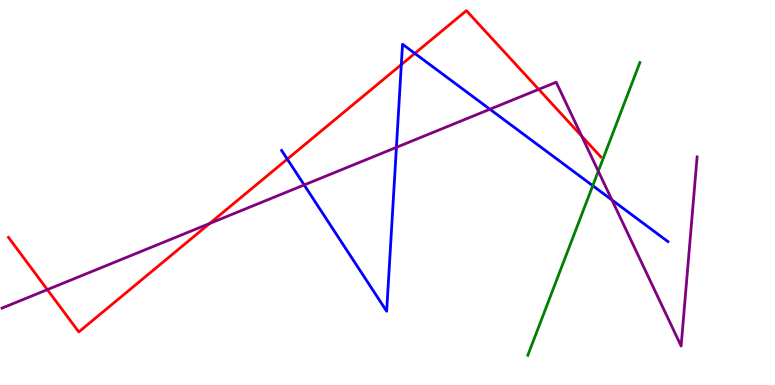[{'lines': ['blue', 'red'], 'intersections': [{'x': 3.71, 'y': 5.87}, {'x': 5.18, 'y': 8.32}, {'x': 5.35, 'y': 8.61}]}, {'lines': ['green', 'red'], 'intersections': []}, {'lines': ['purple', 'red'], 'intersections': [{'x': 0.611, 'y': 2.48}, {'x': 2.7, 'y': 4.19}, {'x': 6.95, 'y': 7.68}, {'x': 7.51, 'y': 6.46}]}, {'lines': ['blue', 'green'], 'intersections': [{'x': 7.65, 'y': 5.18}]}, {'lines': ['blue', 'purple'], 'intersections': [{'x': 3.92, 'y': 5.2}, {'x': 5.11, 'y': 6.17}, {'x': 6.32, 'y': 7.16}, {'x': 7.9, 'y': 4.81}]}, {'lines': ['green', 'purple'], 'intersections': [{'x': 7.72, 'y': 5.55}]}]